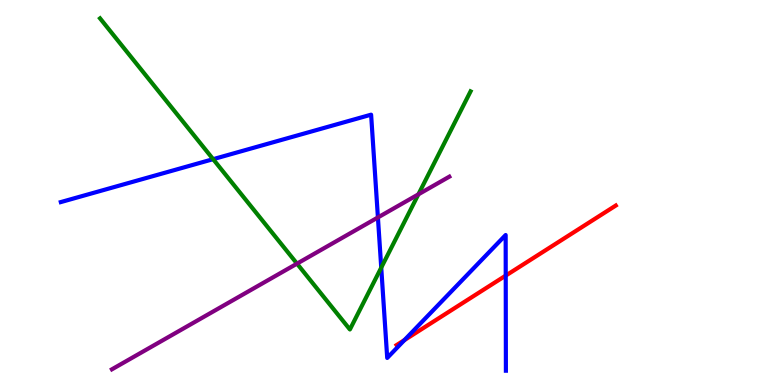[{'lines': ['blue', 'red'], 'intersections': [{'x': 5.22, 'y': 1.17}, {'x': 6.53, 'y': 2.84}]}, {'lines': ['green', 'red'], 'intersections': []}, {'lines': ['purple', 'red'], 'intersections': []}, {'lines': ['blue', 'green'], 'intersections': [{'x': 2.75, 'y': 5.87}, {'x': 4.92, 'y': 3.05}]}, {'lines': ['blue', 'purple'], 'intersections': [{'x': 4.88, 'y': 4.35}]}, {'lines': ['green', 'purple'], 'intersections': [{'x': 3.83, 'y': 3.15}, {'x': 5.4, 'y': 4.95}]}]